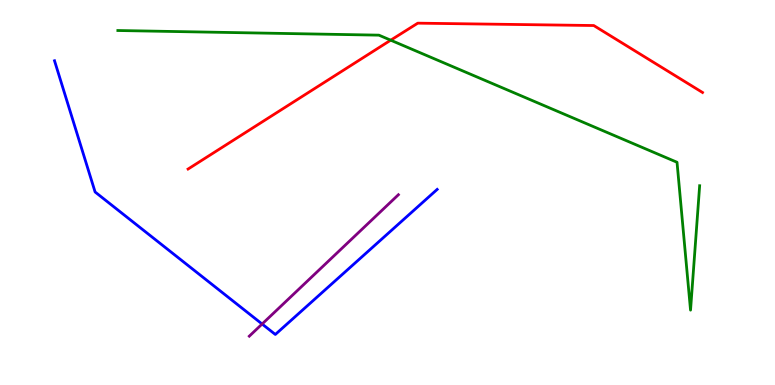[{'lines': ['blue', 'red'], 'intersections': []}, {'lines': ['green', 'red'], 'intersections': [{'x': 5.04, 'y': 8.96}]}, {'lines': ['purple', 'red'], 'intersections': []}, {'lines': ['blue', 'green'], 'intersections': []}, {'lines': ['blue', 'purple'], 'intersections': [{'x': 3.38, 'y': 1.58}]}, {'lines': ['green', 'purple'], 'intersections': []}]